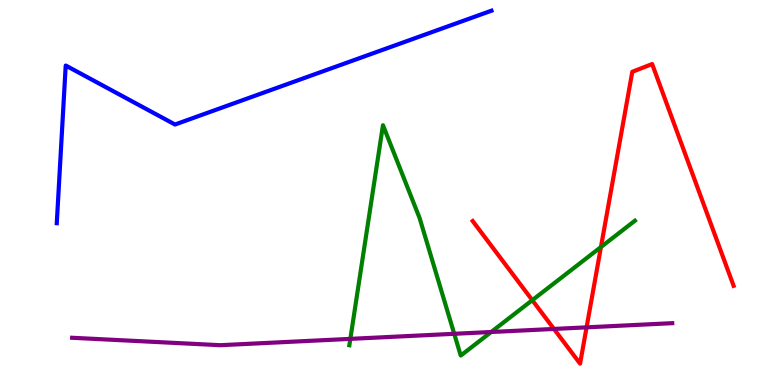[{'lines': ['blue', 'red'], 'intersections': []}, {'lines': ['green', 'red'], 'intersections': [{'x': 6.87, 'y': 2.2}, {'x': 7.75, 'y': 3.58}]}, {'lines': ['purple', 'red'], 'intersections': [{'x': 7.15, 'y': 1.46}, {'x': 7.57, 'y': 1.5}]}, {'lines': ['blue', 'green'], 'intersections': []}, {'lines': ['blue', 'purple'], 'intersections': []}, {'lines': ['green', 'purple'], 'intersections': [{'x': 4.52, 'y': 1.2}, {'x': 5.86, 'y': 1.33}, {'x': 6.34, 'y': 1.38}]}]